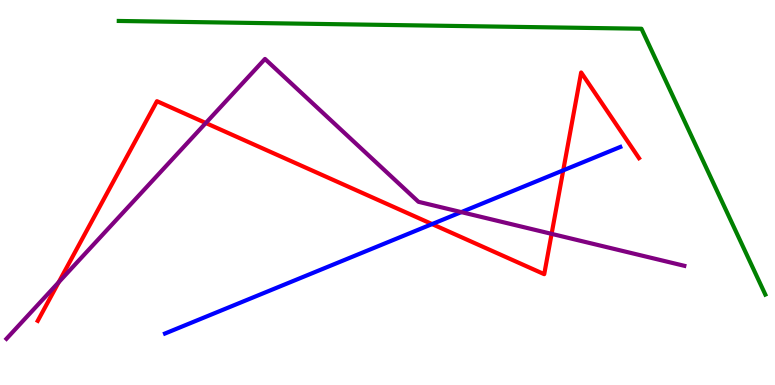[{'lines': ['blue', 'red'], 'intersections': [{'x': 5.58, 'y': 4.18}, {'x': 7.27, 'y': 5.58}]}, {'lines': ['green', 'red'], 'intersections': []}, {'lines': ['purple', 'red'], 'intersections': [{'x': 0.757, 'y': 2.67}, {'x': 2.66, 'y': 6.8}, {'x': 7.12, 'y': 3.93}]}, {'lines': ['blue', 'green'], 'intersections': []}, {'lines': ['blue', 'purple'], 'intersections': [{'x': 5.95, 'y': 4.49}]}, {'lines': ['green', 'purple'], 'intersections': []}]